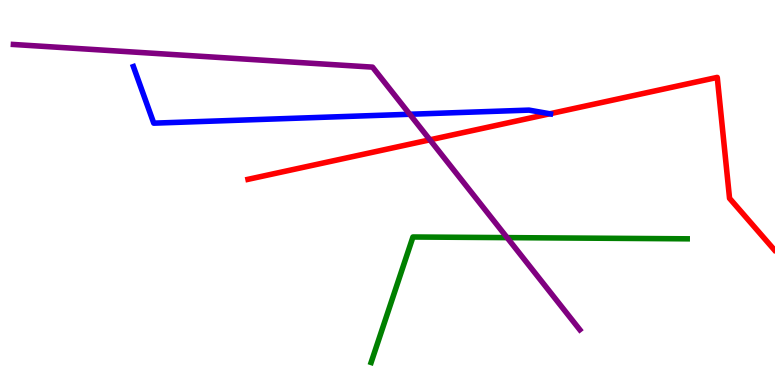[{'lines': ['blue', 'red'], 'intersections': [{'x': 7.09, 'y': 7.04}]}, {'lines': ['green', 'red'], 'intersections': []}, {'lines': ['purple', 'red'], 'intersections': [{'x': 5.55, 'y': 6.37}]}, {'lines': ['blue', 'green'], 'intersections': []}, {'lines': ['blue', 'purple'], 'intersections': [{'x': 5.29, 'y': 7.03}]}, {'lines': ['green', 'purple'], 'intersections': [{'x': 6.54, 'y': 3.83}]}]